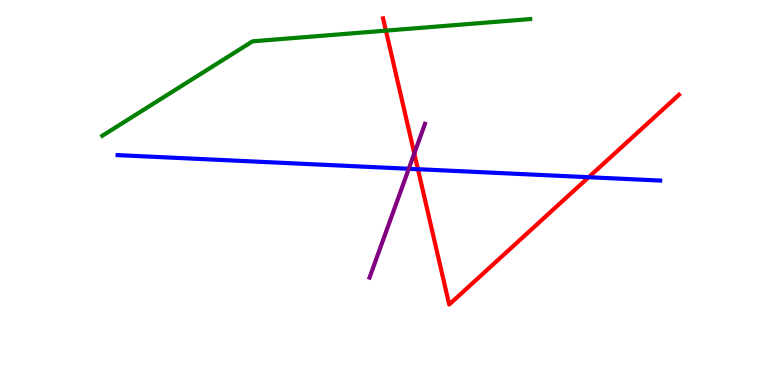[{'lines': ['blue', 'red'], 'intersections': [{'x': 5.39, 'y': 5.61}, {'x': 7.6, 'y': 5.4}]}, {'lines': ['green', 'red'], 'intersections': [{'x': 4.98, 'y': 9.2}]}, {'lines': ['purple', 'red'], 'intersections': [{'x': 5.35, 'y': 6.01}]}, {'lines': ['blue', 'green'], 'intersections': []}, {'lines': ['blue', 'purple'], 'intersections': [{'x': 5.27, 'y': 5.62}]}, {'lines': ['green', 'purple'], 'intersections': []}]